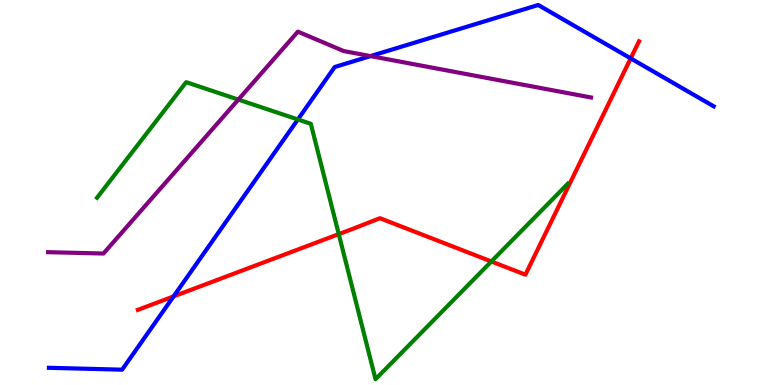[{'lines': ['blue', 'red'], 'intersections': [{'x': 2.24, 'y': 2.3}, {'x': 8.14, 'y': 8.48}]}, {'lines': ['green', 'red'], 'intersections': [{'x': 4.37, 'y': 3.92}, {'x': 6.34, 'y': 3.21}]}, {'lines': ['purple', 'red'], 'intersections': []}, {'lines': ['blue', 'green'], 'intersections': [{'x': 3.84, 'y': 6.9}]}, {'lines': ['blue', 'purple'], 'intersections': [{'x': 4.78, 'y': 8.54}]}, {'lines': ['green', 'purple'], 'intersections': [{'x': 3.08, 'y': 7.41}]}]